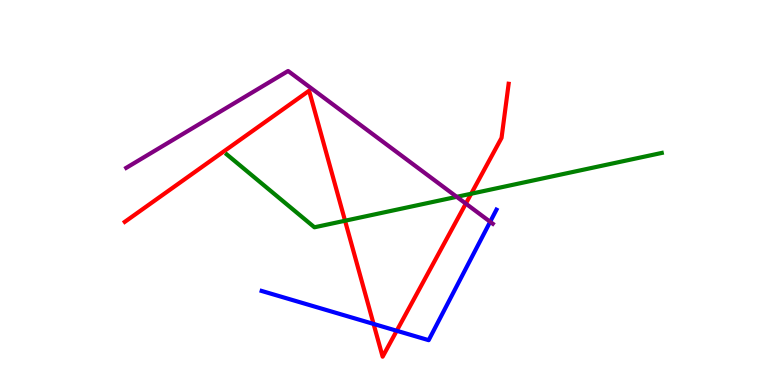[{'lines': ['blue', 'red'], 'intersections': [{'x': 4.82, 'y': 1.59}, {'x': 5.12, 'y': 1.41}]}, {'lines': ['green', 'red'], 'intersections': [{'x': 4.45, 'y': 4.27}, {'x': 6.08, 'y': 4.97}]}, {'lines': ['purple', 'red'], 'intersections': [{'x': 6.01, 'y': 4.71}]}, {'lines': ['blue', 'green'], 'intersections': []}, {'lines': ['blue', 'purple'], 'intersections': [{'x': 6.32, 'y': 4.24}]}, {'lines': ['green', 'purple'], 'intersections': [{'x': 5.89, 'y': 4.89}]}]